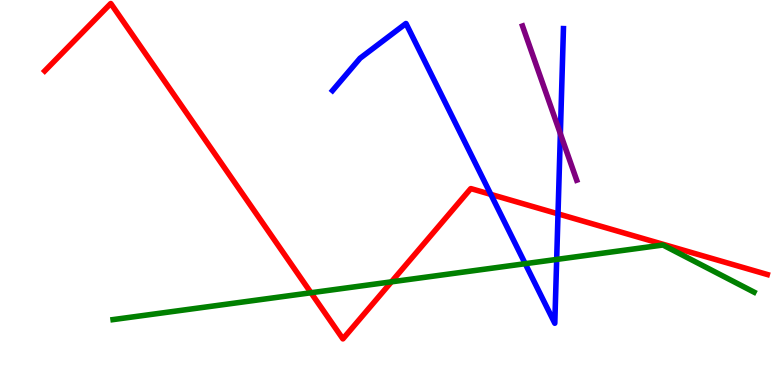[{'lines': ['blue', 'red'], 'intersections': [{'x': 6.33, 'y': 4.95}, {'x': 7.2, 'y': 4.45}]}, {'lines': ['green', 'red'], 'intersections': [{'x': 4.01, 'y': 2.4}, {'x': 5.05, 'y': 2.68}]}, {'lines': ['purple', 'red'], 'intersections': []}, {'lines': ['blue', 'green'], 'intersections': [{'x': 6.78, 'y': 3.15}, {'x': 7.18, 'y': 3.26}]}, {'lines': ['blue', 'purple'], 'intersections': [{'x': 7.23, 'y': 6.53}]}, {'lines': ['green', 'purple'], 'intersections': []}]